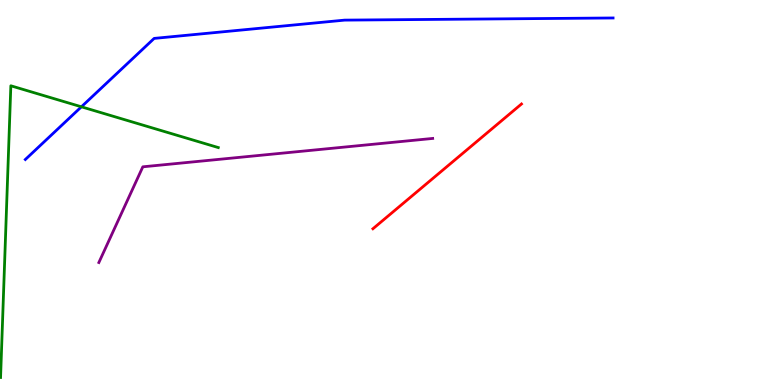[{'lines': ['blue', 'red'], 'intersections': []}, {'lines': ['green', 'red'], 'intersections': []}, {'lines': ['purple', 'red'], 'intersections': []}, {'lines': ['blue', 'green'], 'intersections': [{'x': 1.05, 'y': 7.23}]}, {'lines': ['blue', 'purple'], 'intersections': []}, {'lines': ['green', 'purple'], 'intersections': []}]